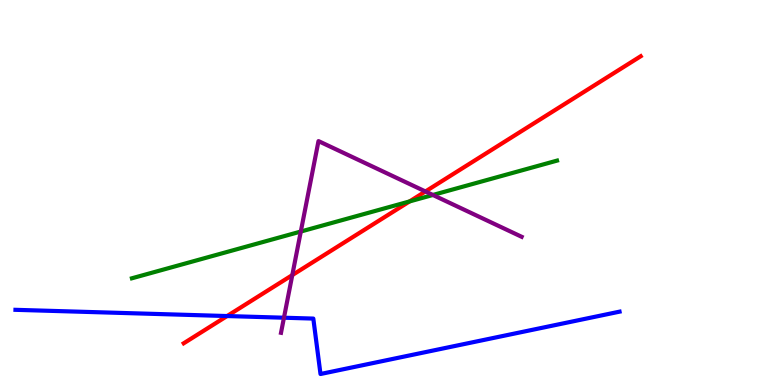[{'lines': ['blue', 'red'], 'intersections': [{'x': 2.93, 'y': 1.79}]}, {'lines': ['green', 'red'], 'intersections': [{'x': 5.28, 'y': 4.77}]}, {'lines': ['purple', 'red'], 'intersections': [{'x': 3.77, 'y': 2.85}, {'x': 5.49, 'y': 5.03}]}, {'lines': ['blue', 'green'], 'intersections': []}, {'lines': ['blue', 'purple'], 'intersections': [{'x': 3.66, 'y': 1.75}]}, {'lines': ['green', 'purple'], 'intersections': [{'x': 3.88, 'y': 3.99}, {'x': 5.59, 'y': 4.94}]}]